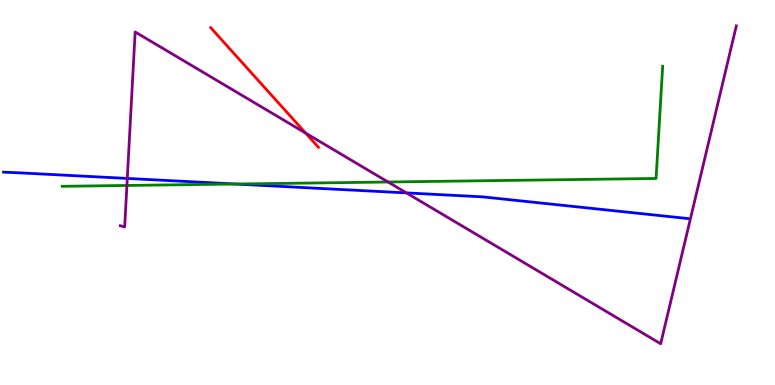[{'lines': ['blue', 'red'], 'intersections': []}, {'lines': ['green', 'red'], 'intersections': []}, {'lines': ['purple', 'red'], 'intersections': [{'x': 3.94, 'y': 6.54}]}, {'lines': ['blue', 'green'], 'intersections': [{'x': 3.04, 'y': 5.22}]}, {'lines': ['blue', 'purple'], 'intersections': [{'x': 1.64, 'y': 5.37}, {'x': 5.24, 'y': 4.99}]}, {'lines': ['green', 'purple'], 'intersections': [{'x': 1.64, 'y': 5.18}, {'x': 5.01, 'y': 5.27}]}]